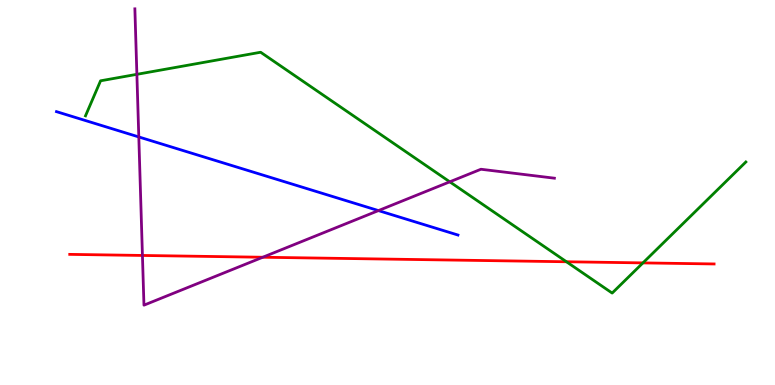[{'lines': ['blue', 'red'], 'intersections': []}, {'lines': ['green', 'red'], 'intersections': [{'x': 7.31, 'y': 3.2}, {'x': 8.3, 'y': 3.17}]}, {'lines': ['purple', 'red'], 'intersections': [{'x': 1.84, 'y': 3.36}, {'x': 3.39, 'y': 3.32}]}, {'lines': ['blue', 'green'], 'intersections': []}, {'lines': ['blue', 'purple'], 'intersections': [{'x': 1.79, 'y': 6.44}, {'x': 4.88, 'y': 4.53}]}, {'lines': ['green', 'purple'], 'intersections': [{'x': 1.77, 'y': 8.07}, {'x': 5.8, 'y': 5.28}]}]